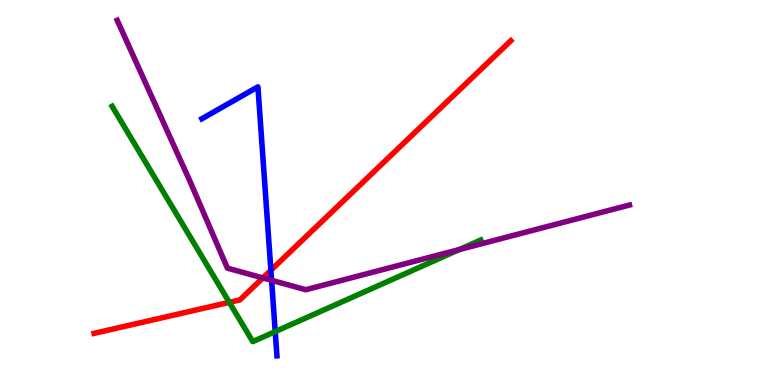[{'lines': ['blue', 'red'], 'intersections': [{'x': 3.5, 'y': 2.98}]}, {'lines': ['green', 'red'], 'intersections': [{'x': 2.96, 'y': 2.15}]}, {'lines': ['purple', 'red'], 'intersections': [{'x': 3.39, 'y': 2.78}]}, {'lines': ['blue', 'green'], 'intersections': [{'x': 3.55, 'y': 1.39}]}, {'lines': ['blue', 'purple'], 'intersections': [{'x': 3.5, 'y': 2.72}]}, {'lines': ['green', 'purple'], 'intersections': [{'x': 5.93, 'y': 3.52}]}]